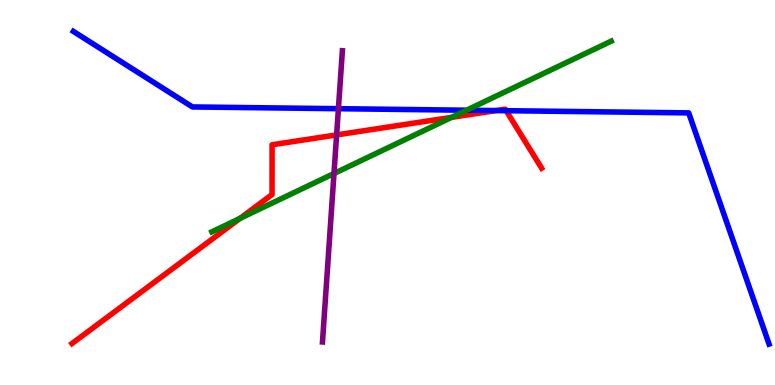[{'lines': ['blue', 'red'], 'intersections': [{'x': 6.4, 'y': 7.13}, {'x': 6.53, 'y': 7.12}]}, {'lines': ['green', 'red'], 'intersections': [{'x': 3.1, 'y': 4.33}, {'x': 5.83, 'y': 6.95}]}, {'lines': ['purple', 'red'], 'intersections': [{'x': 4.34, 'y': 6.5}]}, {'lines': ['blue', 'green'], 'intersections': [{'x': 6.02, 'y': 7.14}]}, {'lines': ['blue', 'purple'], 'intersections': [{'x': 4.37, 'y': 7.18}]}, {'lines': ['green', 'purple'], 'intersections': [{'x': 4.31, 'y': 5.49}]}]